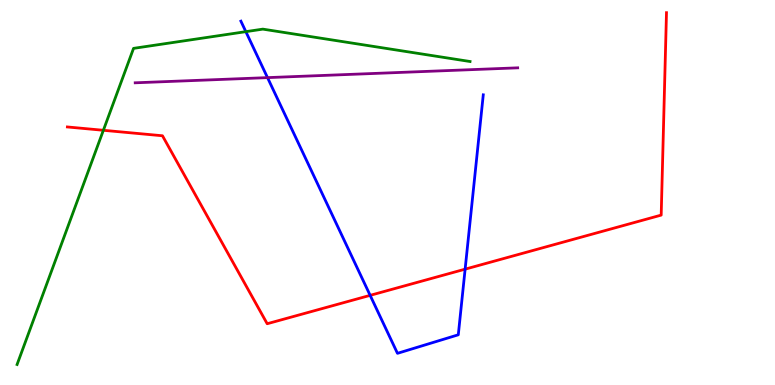[{'lines': ['blue', 'red'], 'intersections': [{'x': 4.78, 'y': 2.33}, {'x': 6.0, 'y': 3.01}]}, {'lines': ['green', 'red'], 'intersections': [{'x': 1.33, 'y': 6.62}]}, {'lines': ['purple', 'red'], 'intersections': []}, {'lines': ['blue', 'green'], 'intersections': [{'x': 3.17, 'y': 9.18}]}, {'lines': ['blue', 'purple'], 'intersections': [{'x': 3.45, 'y': 7.98}]}, {'lines': ['green', 'purple'], 'intersections': []}]